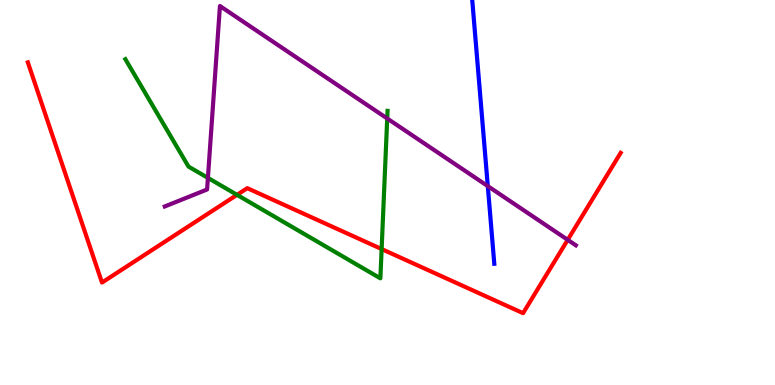[{'lines': ['blue', 'red'], 'intersections': []}, {'lines': ['green', 'red'], 'intersections': [{'x': 3.06, 'y': 4.94}, {'x': 4.92, 'y': 3.53}]}, {'lines': ['purple', 'red'], 'intersections': [{'x': 7.33, 'y': 3.77}]}, {'lines': ['blue', 'green'], 'intersections': []}, {'lines': ['blue', 'purple'], 'intersections': [{'x': 6.29, 'y': 5.17}]}, {'lines': ['green', 'purple'], 'intersections': [{'x': 2.68, 'y': 5.38}, {'x': 5.0, 'y': 6.92}]}]